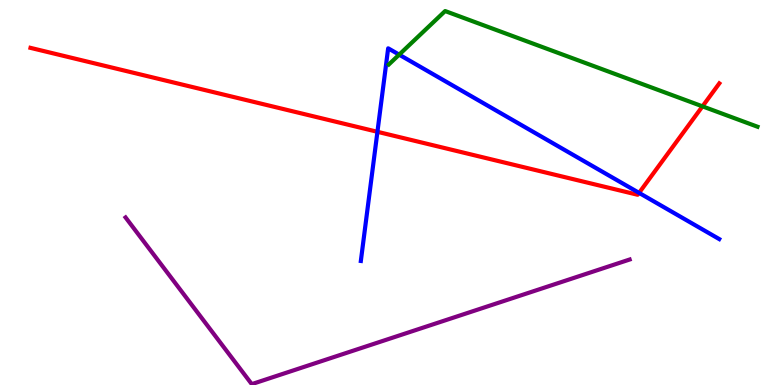[{'lines': ['blue', 'red'], 'intersections': [{'x': 4.87, 'y': 6.58}, {'x': 8.25, 'y': 4.99}]}, {'lines': ['green', 'red'], 'intersections': [{'x': 9.06, 'y': 7.24}]}, {'lines': ['purple', 'red'], 'intersections': []}, {'lines': ['blue', 'green'], 'intersections': [{'x': 5.15, 'y': 8.58}]}, {'lines': ['blue', 'purple'], 'intersections': []}, {'lines': ['green', 'purple'], 'intersections': []}]